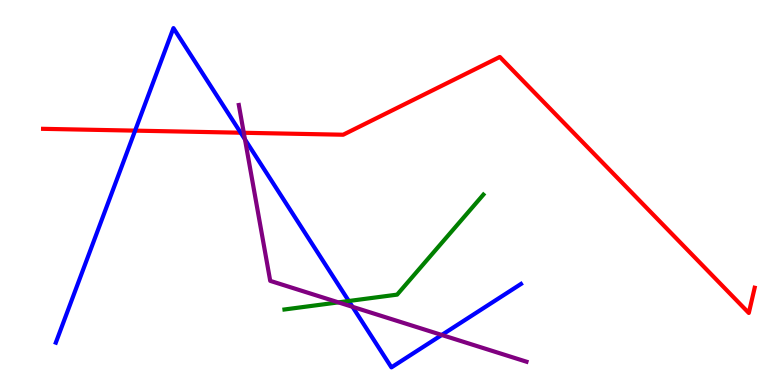[{'lines': ['blue', 'red'], 'intersections': [{'x': 1.74, 'y': 6.61}, {'x': 3.11, 'y': 6.55}]}, {'lines': ['green', 'red'], 'intersections': []}, {'lines': ['purple', 'red'], 'intersections': [{'x': 3.15, 'y': 6.55}]}, {'lines': ['blue', 'green'], 'intersections': [{'x': 4.5, 'y': 2.18}]}, {'lines': ['blue', 'purple'], 'intersections': [{'x': 3.16, 'y': 6.38}, {'x': 4.55, 'y': 2.03}, {'x': 5.7, 'y': 1.3}]}, {'lines': ['green', 'purple'], 'intersections': [{'x': 4.37, 'y': 2.15}]}]